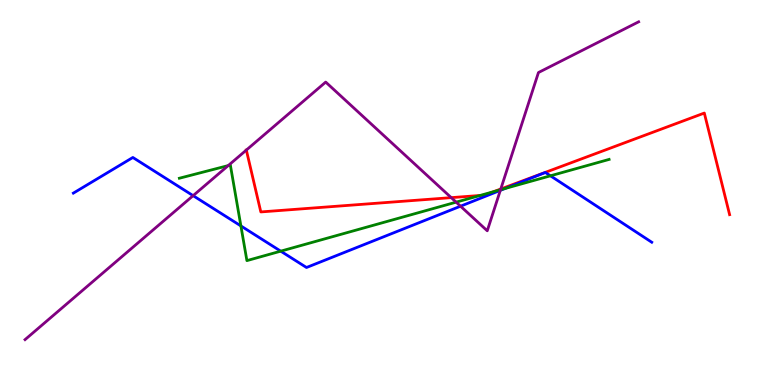[{'lines': ['blue', 'red'], 'intersections': []}, {'lines': ['green', 'red'], 'intersections': [{'x': 6.19, 'y': 4.92}, {'x': 6.37, 'y': 5.02}]}, {'lines': ['purple', 'red'], 'intersections': [{'x': 3.18, 'y': 6.1}, {'x': 5.82, 'y': 4.87}, {'x': 6.46, 'y': 5.09}]}, {'lines': ['blue', 'green'], 'intersections': [{'x': 3.11, 'y': 4.13}, {'x': 3.62, 'y': 3.48}, {'x': 6.52, 'y': 5.1}, {'x': 7.1, 'y': 5.43}]}, {'lines': ['blue', 'purple'], 'intersections': [{'x': 2.49, 'y': 4.92}, {'x': 5.94, 'y': 4.64}, {'x': 6.46, 'y': 5.06}]}, {'lines': ['green', 'purple'], 'intersections': [{'x': 2.94, 'y': 5.7}, {'x': 5.89, 'y': 4.75}, {'x': 6.46, 'y': 5.07}]}]